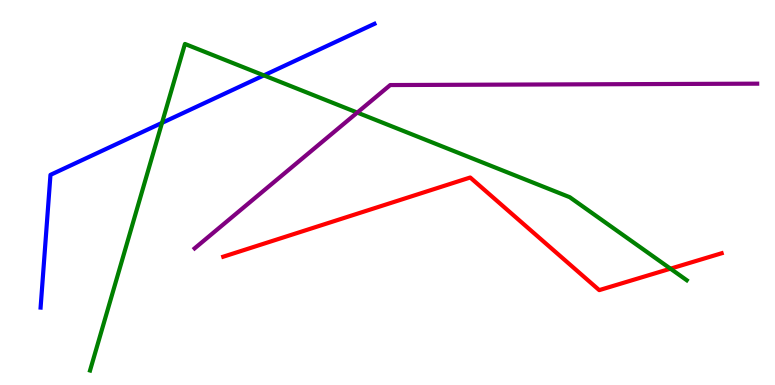[{'lines': ['blue', 'red'], 'intersections': []}, {'lines': ['green', 'red'], 'intersections': [{'x': 8.65, 'y': 3.02}]}, {'lines': ['purple', 'red'], 'intersections': []}, {'lines': ['blue', 'green'], 'intersections': [{'x': 2.09, 'y': 6.81}, {'x': 3.4, 'y': 8.04}]}, {'lines': ['blue', 'purple'], 'intersections': []}, {'lines': ['green', 'purple'], 'intersections': [{'x': 4.61, 'y': 7.08}]}]